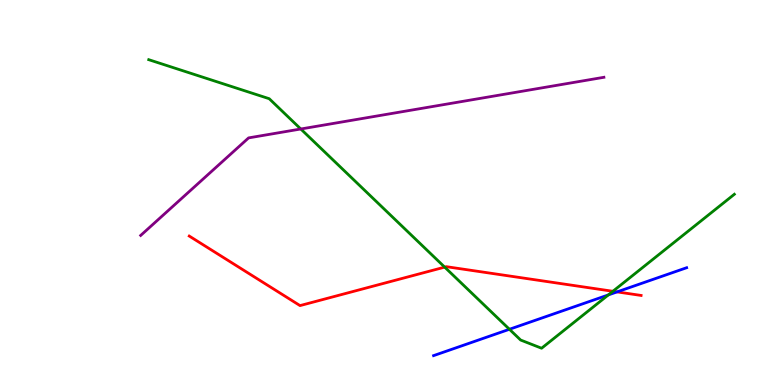[{'lines': ['blue', 'red'], 'intersections': [{'x': 7.96, 'y': 2.42}]}, {'lines': ['green', 'red'], 'intersections': [{'x': 5.74, 'y': 3.06}, {'x': 7.91, 'y': 2.43}]}, {'lines': ['purple', 'red'], 'intersections': []}, {'lines': ['blue', 'green'], 'intersections': [{'x': 6.57, 'y': 1.45}, {'x': 7.85, 'y': 2.34}]}, {'lines': ['blue', 'purple'], 'intersections': []}, {'lines': ['green', 'purple'], 'intersections': [{'x': 3.88, 'y': 6.65}]}]